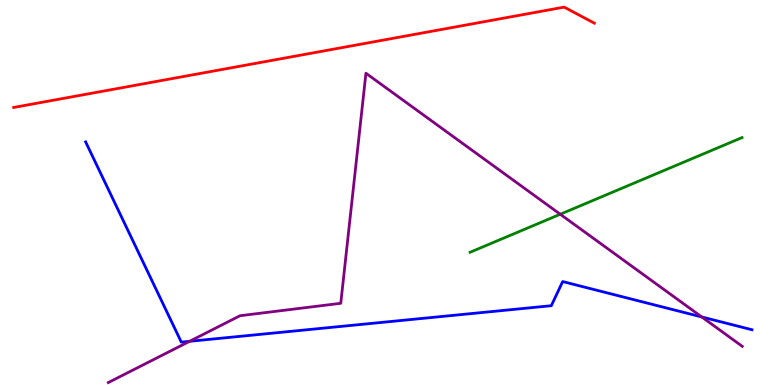[{'lines': ['blue', 'red'], 'intersections': []}, {'lines': ['green', 'red'], 'intersections': []}, {'lines': ['purple', 'red'], 'intersections': []}, {'lines': ['blue', 'green'], 'intersections': []}, {'lines': ['blue', 'purple'], 'intersections': [{'x': 2.45, 'y': 1.13}, {'x': 9.06, 'y': 1.77}]}, {'lines': ['green', 'purple'], 'intersections': [{'x': 7.23, 'y': 4.44}]}]